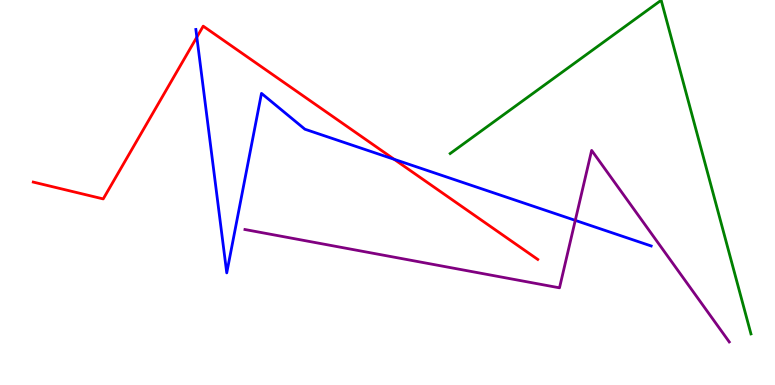[{'lines': ['blue', 'red'], 'intersections': [{'x': 2.54, 'y': 9.03}, {'x': 5.09, 'y': 5.86}]}, {'lines': ['green', 'red'], 'intersections': []}, {'lines': ['purple', 'red'], 'intersections': []}, {'lines': ['blue', 'green'], 'intersections': []}, {'lines': ['blue', 'purple'], 'intersections': [{'x': 7.42, 'y': 4.28}]}, {'lines': ['green', 'purple'], 'intersections': []}]